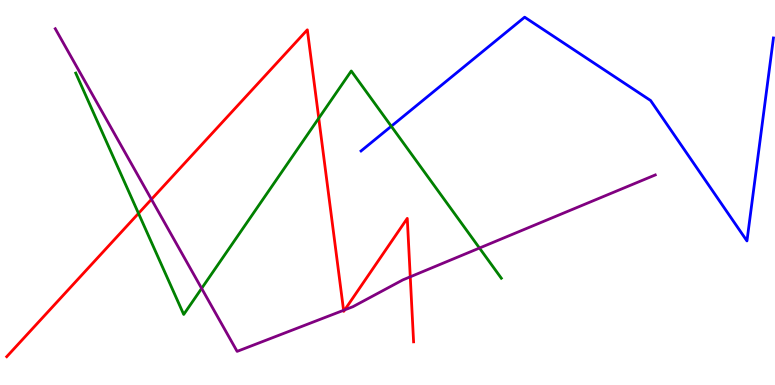[{'lines': ['blue', 'red'], 'intersections': []}, {'lines': ['green', 'red'], 'intersections': [{'x': 1.79, 'y': 4.46}, {'x': 4.11, 'y': 6.93}]}, {'lines': ['purple', 'red'], 'intersections': [{'x': 1.95, 'y': 4.82}, {'x': 4.43, 'y': 1.94}, {'x': 4.45, 'y': 1.95}, {'x': 5.29, 'y': 2.81}]}, {'lines': ['blue', 'green'], 'intersections': [{'x': 5.05, 'y': 6.72}]}, {'lines': ['blue', 'purple'], 'intersections': []}, {'lines': ['green', 'purple'], 'intersections': [{'x': 2.6, 'y': 2.51}, {'x': 6.19, 'y': 3.56}]}]